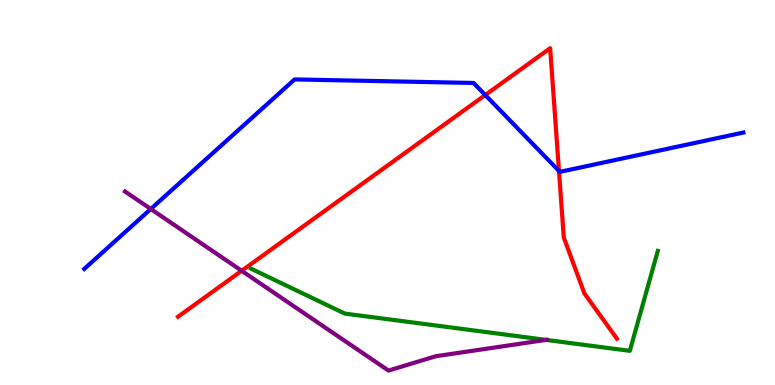[{'lines': ['blue', 'red'], 'intersections': [{'x': 6.26, 'y': 7.53}, {'x': 7.21, 'y': 5.56}]}, {'lines': ['green', 'red'], 'intersections': []}, {'lines': ['purple', 'red'], 'intersections': [{'x': 3.12, 'y': 2.97}]}, {'lines': ['blue', 'green'], 'intersections': []}, {'lines': ['blue', 'purple'], 'intersections': [{'x': 1.95, 'y': 4.57}]}, {'lines': ['green', 'purple'], 'intersections': [{'x': 7.05, 'y': 1.17}]}]